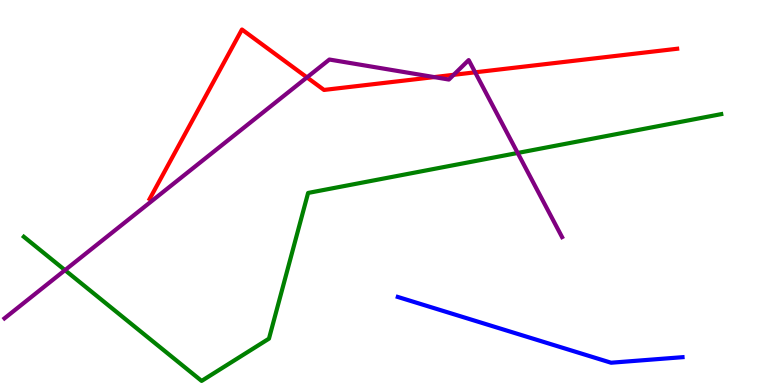[{'lines': ['blue', 'red'], 'intersections': []}, {'lines': ['green', 'red'], 'intersections': []}, {'lines': ['purple', 'red'], 'intersections': [{'x': 3.96, 'y': 7.99}, {'x': 5.6, 'y': 8.0}, {'x': 5.85, 'y': 8.06}, {'x': 6.13, 'y': 8.12}]}, {'lines': ['blue', 'green'], 'intersections': []}, {'lines': ['blue', 'purple'], 'intersections': []}, {'lines': ['green', 'purple'], 'intersections': [{'x': 0.839, 'y': 2.98}, {'x': 6.68, 'y': 6.03}]}]